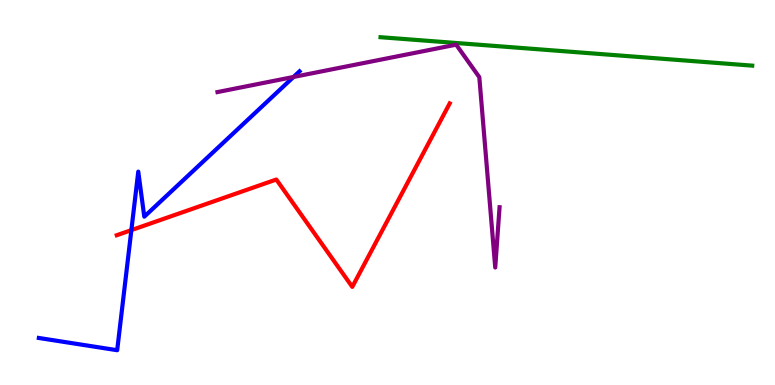[{'lines': ['blue', 'red'], 'intersections': [{'x': 1.7, 'y': 4.02}]}, {'lines': ['green', 'red'], 'intersections': []}, {'lines': ['purple', 'red'], 'intersections': []}, {'lines': ['blue', 'green'], 'intersections': []}, {'lines': ['blue', 'purple'], 'intersections': [{'x': 3.79, 'y': 8.0}]}, {'lines': ['green', 'purple'], 'intersections': []}]